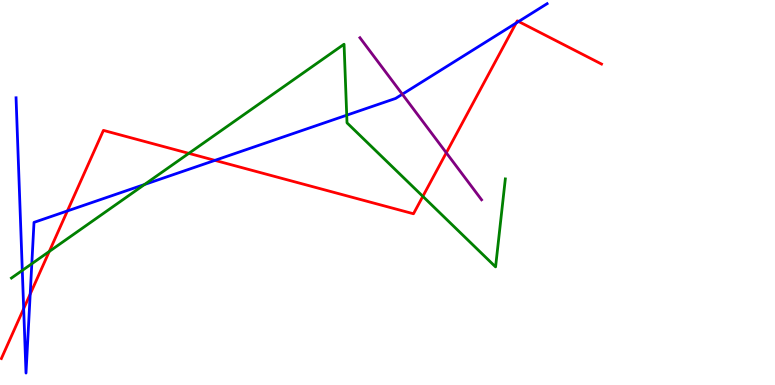[{'lines': ['blue', 'red'], 'intersections': [{'x': 0.305, 'y': 1.98}, {'x': 0.39, 'y': 2.36}, {'x': 0.87, 'y': 4.52}, {'x': 2.77, 'y': 5.83}, {'x': 6.66, 'y': 9.4}, {'x': 6.69, 'y': 9.44}]}, {'lines': ['green', 'red'], 'intersections': [{'x': 0.636, 'y': 3.47}, {'x': 2.44, 'y': 6.02}, {'x': 5.46, 'y': 4.9}]}, {'lines': ['purple', 'red'], 'intersections': [{'x': 5.76, 'y': 6.03}]}, {'lines': ['blue', 'green'], 'intersections': [{'x': 0.288, 'y': 2.98}, {'x': 0.41, 'y': 3.15}, {'x': 1.86, 'y': 5.21}, {'x': 4.47, 'y': 7.01}]}, {'lines': ['blue', 'purple'], 'intersections': [{'x': 5.19, 'y': 7.55}]}, {'lines': ['green', 'purple'], 'intersections': []}]